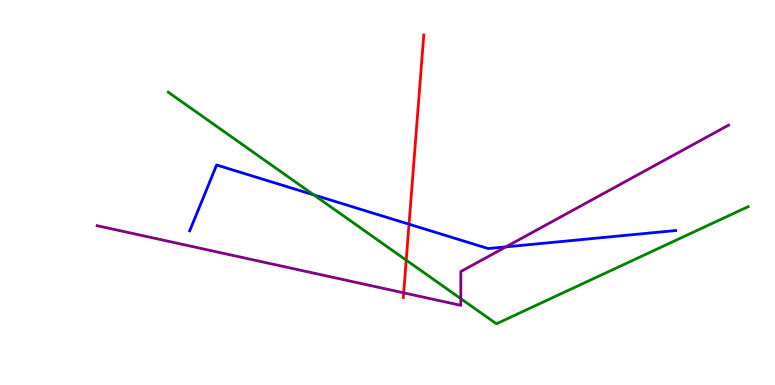[{'lines': ['blue', 'red'], 'intersections': [{'x': 5.28, 'y': 4.18}]}, {'lines': ['green', 'red'], 'intersections': [{'x': 5.24, 'y': 3.24}]}, {'lines': ['purple', 'red'], 'intersections': [{'x': 5.21, 'y': 2.39}]}, {'lines': ['blue', 'green'], 'intersections': [{'x': 4.05, 'y': 4.94}]}, {'lines': ['blue', 'purple'], 'intersections': [{'x': 6.53, 'y': 3.59}]}, {'lines': ['green', 'purple'], 'intersections': [{'x': 5.95, 'y': 2.24}]}]